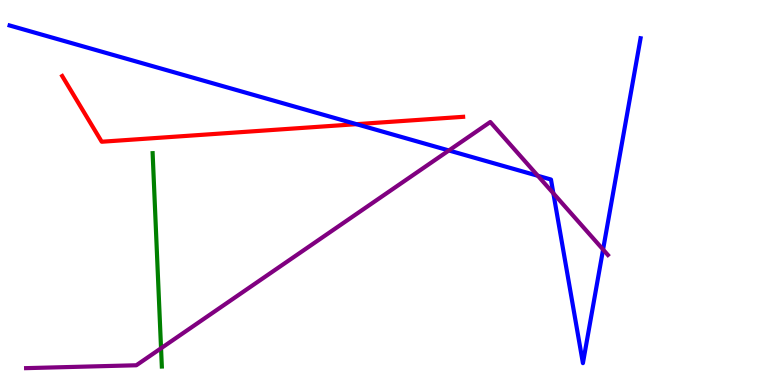[{'lines': ['blue', 'red'], 'intersections': [{'x': 4.6, 'y': 6.77}]}, {'lines': ['green', 'red'], 'intersections': []}, {'lines': ['purple', 'red'], 'intersections': []}, {'lines': ['blue', 'green'], 'intersections': []}, {'lines': ['blue', 'purple'], 'intersections': [{'x': 5.79, 'y': 6.09}, {'x': 6.94, 'y': 5.43}, {'x': 7.14, 'y': 4.98}, {'x': 7.78, 'y': 3.52}]}, {'lines': ['green', 'purple'], 'intersections': [{'x': 2.08, 'y': 0.954}]}]